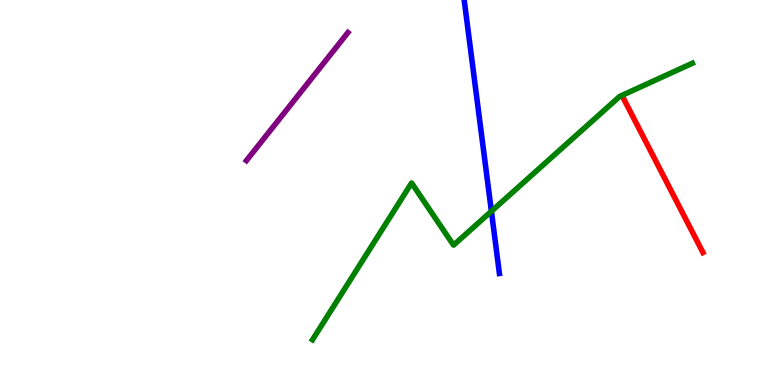[{'lines': ['blue', 'red'], 'intersections': []}, {'lines': ['green', 'red'], 'intersections': []}, {'lines': ['purple', 'red'], 'intersections': []}, {'lines': ['blue', 'green'], 'intersections': [{'x': 6.34, 'y': 4.51}]}, {'lines': ['blue', 'purple'], 'intersections': []}, {'lines': ['green', 'purple'], 'intersections': []}]